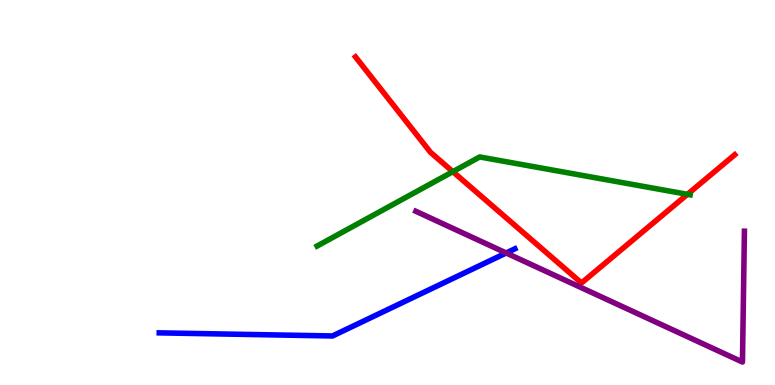[{'lines': ['blue', 'red'], 'intersections': []}, {'lines': ['green', 'red'], 'intersections': [{'x': 5.84, 'y': 5.54}, {'x': 8.87, 'y': 4.95}]}, {'lines': ['purple', 'red'], 'intersections': []}, {'lines': ['blue', 'green'], 'intersections': []}, {'lines': ['blue', 'purple'], 'intersections': [{'x': 6.53, 'y': 3.43}]}, {'lines': ['green', 'purple'], 'intersections': []}]